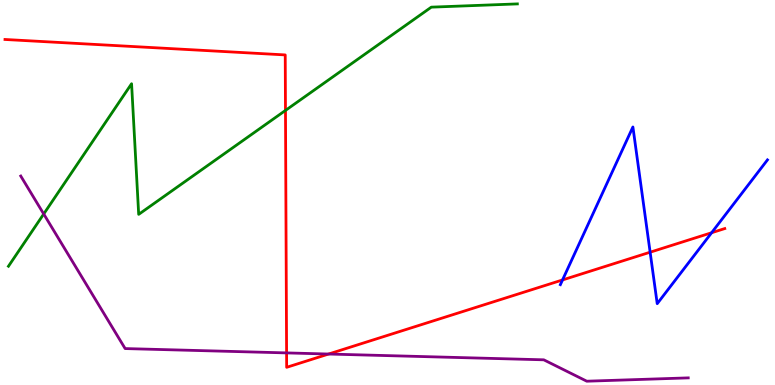[{'lines': ['blue', 'red'], 'intersections': [{'x': 7.26, 'y': 2.73}, {'x': 8.39, 'y': 3.45}, {'x': 9.18, 'y': 3.96}]}, {'lines': ['green', 'red'], 'intersections': [{'x': 3.68, 'y': 7.13}]}, {'lines': ['purple', 'red'], 'intersections': [{'x': 3.7, 'y': 0.834}, {'x': 4.24, 'y': 0.804}]}, {'lines': ['blue', 'green'], 'intersections': []}, {'lines': ['blue', 'purple'], 'intersections': []}, {'lines': ['green', 'purple'], 'intersections': [{'x': 0.564, 'y': 4.44}]}]